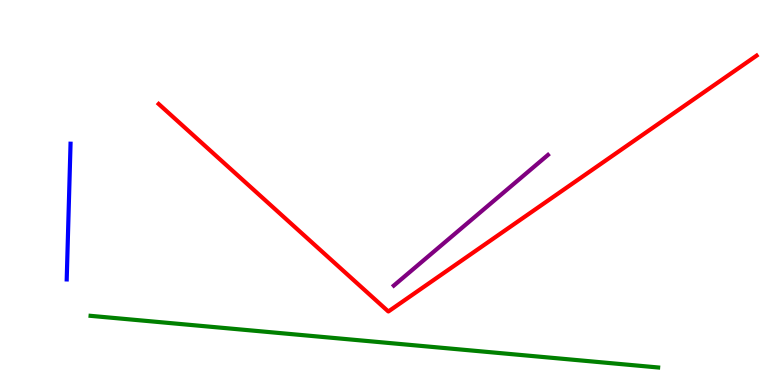[{'lines': ['blue', 'red'], 'intersections': []}, {'lines': ['green', 'red'], 'intersections': []}, {'lines': ['purple', 'red'], 'intersections': []}, {'lines': ['blue', 'green'], 'intersections': []}, {'lines': ['blue', 'purple'], 'intersections': []}, {'lines': ['green', 'purple'], 'intersections': []}]